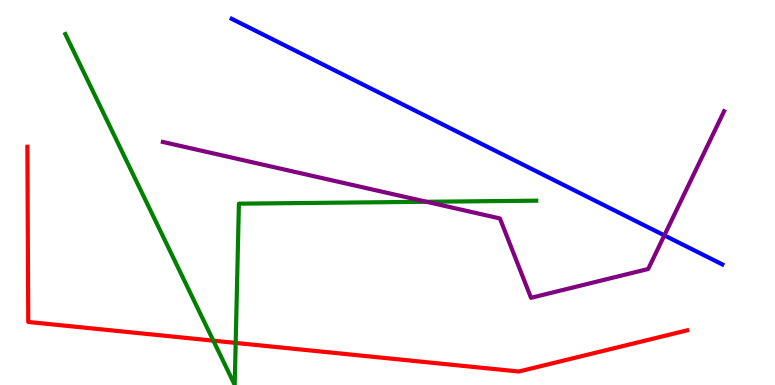[{'lines': ['blue', 'red'], 'intersections': []}, {'lines': ['green', 'red'], 'intersections': [{'x': 2.75, 'y': 1.15}, {'x': 3.04, 'y': 1.09}]}, {'lines': ['purple', 'red'], 'intersections': []}, {'lines': ['blue', 'green'], 'intersections': []}, {'lines': ['blue', 'purple'], 'intersections': [{'x': 8.57, 'y': 3.89}]}, {'lines': ['green', 'purple'], 'intersections': [{'x': 5.5, 'y': 4.76}]}]